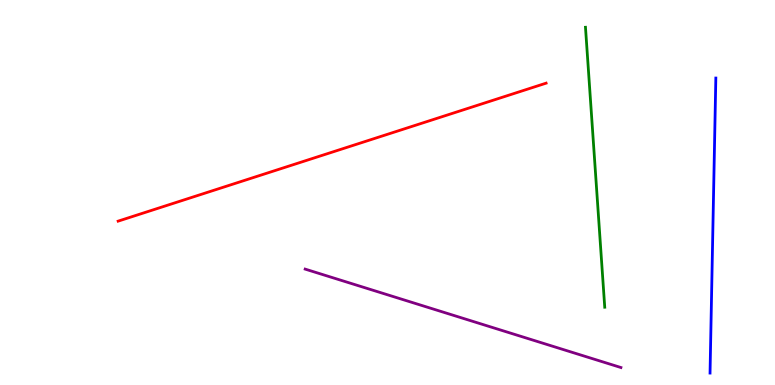[{'lines': ['blue', 'red'], 'intersections': []}, {'lines': ['green', 'red'], 'intersections': []}, {'lines': ['purple', 'red'], 'intersections': []}, {'lines': ['blue', 'green'], 'intersections': []}, {'lines': ['blue', 'purple'], 'intersections': []}, {'lines': ['green', 'purple'], 'intersections': []}]